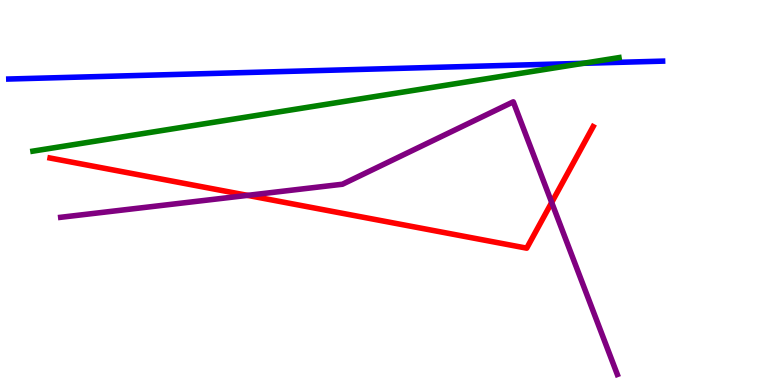[{'lines': ['blue', 'red'], 'intersections': []}, {'lines': ['green', 'red'], 'intersections': []}, {'lines': ['purple', 'red'], 'intersections': [{'x': 3.19, 'y': 4.93}, {'x': 7.12, 'y': 4.74}]}, {'lines': ['blue', 'green'], 'intersections': [{'x': 7.53, 'y': 8.36}]}, {'lines': ['blue', 'purple'], 'intersections': []}, {'lines': ['green', 'purple'], 'intersections': []}]